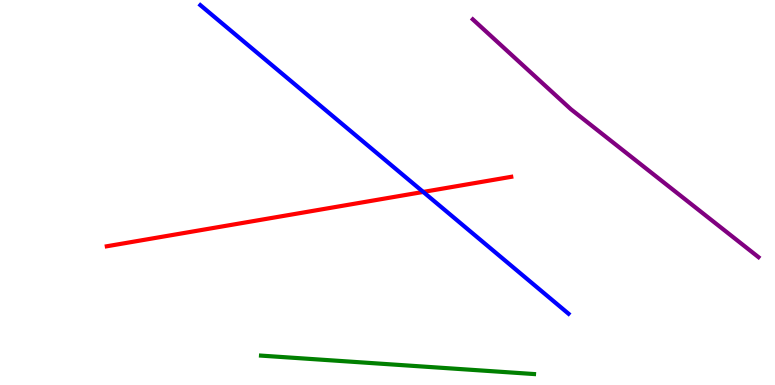[{'lines': ['blue', 'red'], 'intersections': [{'x': 5.46, 'y': 5.01}]}, {'lines': ['green', 'red'], 'intersections': []}, {'lines': ['purple', 'red'], 'intersections': []}, {'lines': ['blue', 'green'], 'intersections': []}, {'lines': ['blue', 'purple'], 'intersections': []}, {'lines': ['green', 'purple'], 'intersections': []}]